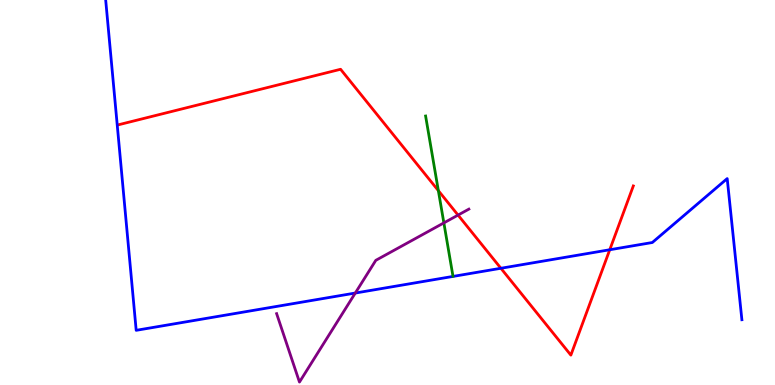[{'lines': ['blue', 'red'], 'intersections': [{'x': 6.46, 'y': 3.03}, {'x': 7.87, 'y': 3.51}]}, {'lines': ['green', 'red'], 'intersections': [{'x': 5.66, 'y': 5.05}]}, {'lines': ['purple', 'red'], 'intersections': [{'x': 5.91, 'y': 4.41}]}, {'lines': ['blue', 'green'], 'intersections': []}, {'lines': ['blue', 'purple'], 'intersections': [{'x': 4.58, 'y': 2.39}]}, {'lines': ['green', 'purple'], 'intersections': [{'x': 5.73, 'y': 4.21}]}]